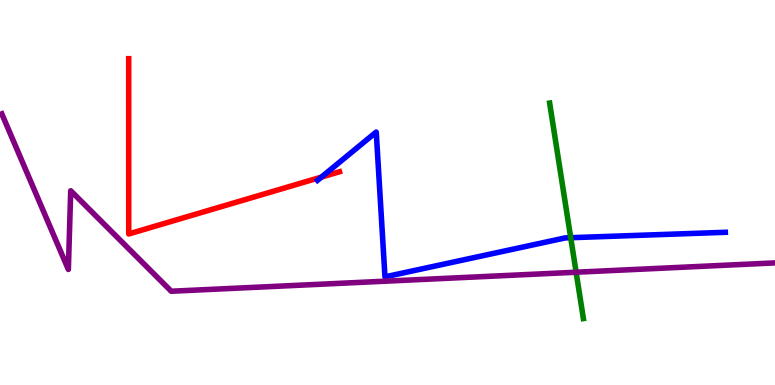[{'lines': ['blue', 'red'], 'intersections': [{'x': 4.15, 'y': 5.4}]}, {'lines': ['green', 'red'], 'intersections': []}, {'lines': ['purple', 'red'], 'intersections': []}, {'lines': ['blue', 'green'], 'intersections': [{'x': 7.36, 'y': 3.83}]}, {'lines': ['blue', 'purple'], 'intersections': []}, {'lines': ['green', 'purple'], 'intersections': [{'x': 7.43, 'y': 2.93}]}]